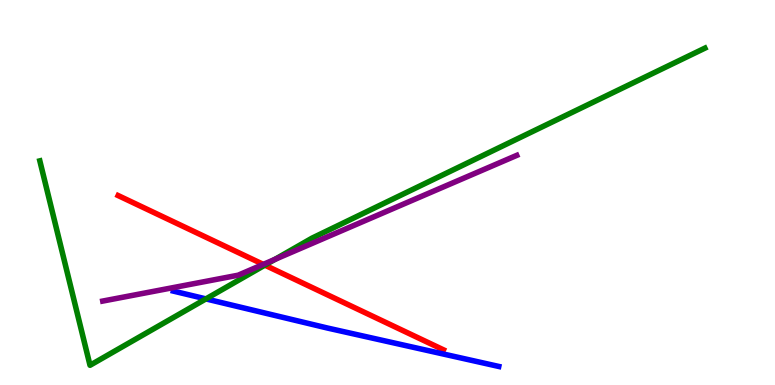[{'lines': ['blue', 'red'], 'intersections': []}, {'lines': ['green', 'red'], 'intersections': [{'x': 3.42, 'y': 3.11}]}, {'lines': ['purple', 'red'], 'intersections': [{'x': 3.4, 'y': 3.13}]}, {'lines': ['blue', 'green'], 'intersections': [{'x': 2.66, 'y': 2.24}]}, {'lines': ['blue', 'purple'], 'intersections': []}, {'lines': ['green', 'purple'], 'intersections': [{'x': 3.55, 'y': 3.26}]}]